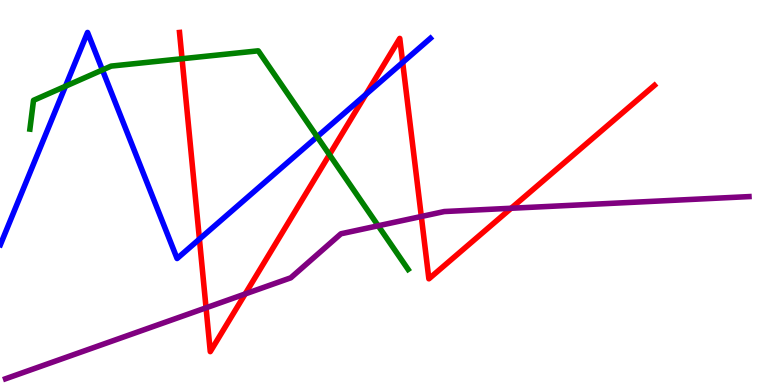[{'lines': ['blue', 'red'], 'intersections': [{'x': 2.57, 'y': 3.79}, {'x': 4.72, 'y': 7.55}, {'x': 5.2, 'y': 8.38}]}, {'lines': ['green', 'red'], 'intersections': [{'x': 2.35, 'y': 8.47}, {'x': 4.25, 'y': 5.98}]}, {'lines': ['purple', 'red'], 'intersections': [{'x': 2.66, 'y': 2.01}, {'x': 3.16, 'y': 2.36}, {'x': 5.44, 'y': 4.38}, {'x': 6.6, 'y': 4.59}]}, {'lines': ['blue', 'green'], 'intersections': [{'x': 0.845, 'y': 7.76}, {'x': 1.32, 'y': 8.18}, {'x': 4.09, 'y': 6.45}]}, {'lines': ['blue', 'purple'], 'intersections': []}, {'lines': ['green', 'purple'], 'intersections': [{'x': 4.88, 'y': 4.14}]}]